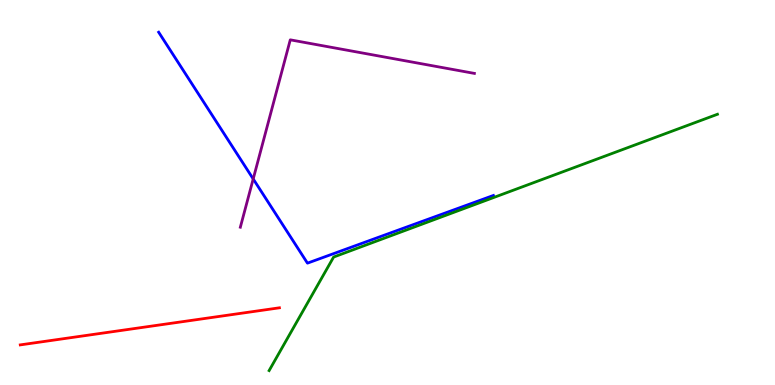[{'lines': ['blue', 'red'], 'intersections': []}, {'lines': ['green', 'red'], 'intersections': []}, {'lines': ['purple', 'red'], 'intersections': []}, {'lines': ['blue', 'green'], 'intersections': []}, {'lines': ['blue', 'purple'], 'intersections': [{'x': 3.27, 'y': 5.35}]}, {'lines': ['green', 'purple'], 'intersections': []}]